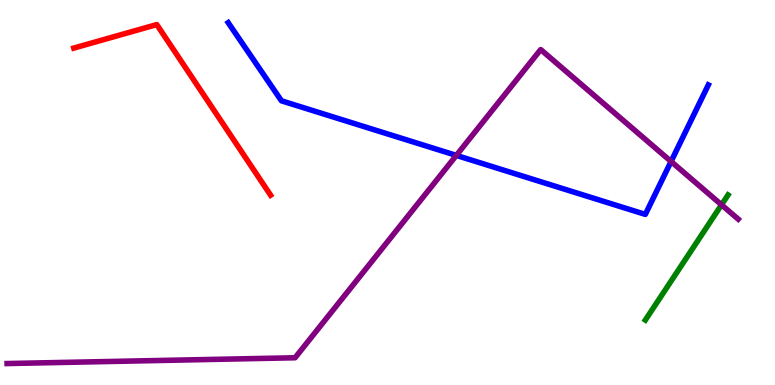[{'lines': ['blue', 'red'], 'intersections': []}, {'lines': ['green', 'red'], 'intersections': []}, {'lines': ['purple', 'red'], 'intersections': []}, {'lines': ['blue', 'green'], 'intersections': []}, {'lines': ['blue', 'purple'], 'intersections': [{'x': 5.89, 'y': 5.96}, {'x': 8.66, 'y': 5.81}]}, {'lines': ['green', 'purple'], 'intersections': [{'x': 9.31, 'y': 4.68}]}]